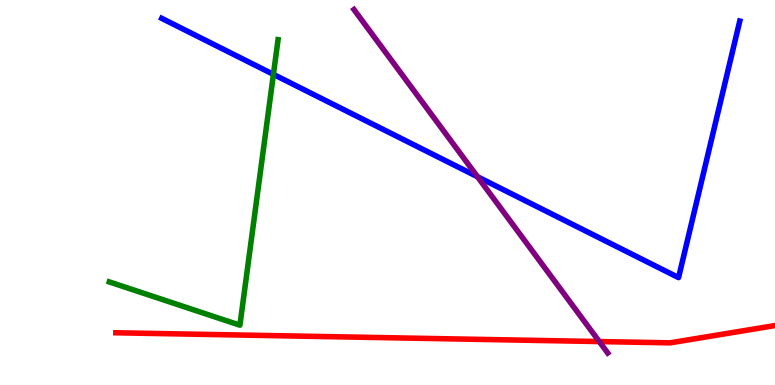[{'lines': ['blue', 'red'], 'intersections': []}, {'lines': ['green', 'red'], 'intersections': []}, {'lines': ['purple', 'red'], 'intersections': [{'x': 7.73, 'y': 1.13}]}, {'lines': ['blue', 'green'], 'intersections': [{'x': 3.53, 'y': 8.07}]}, {'lines': ['blue', 'purple'], 'intersections': [{'x': 6.16, 'y': 5.41}]}, {'lines': ['green', 'purple'], 'intersections': []}]